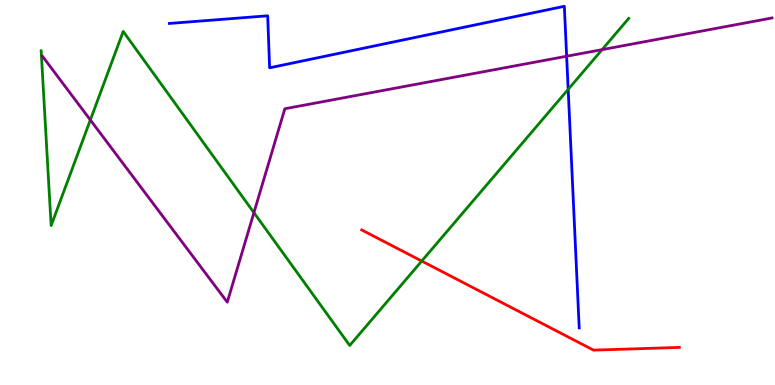[{'lines': ['blue', 'red'], 'intersections': []}, {'lines': ['green', 'red'], 'intersections': [{'x': 5.44, 'y': 3.22}]}, {'lines': ['purple', 'red'], 'intersections': []}, {'lines': ['blue', 'green'], 'intersections': [{'x': 7.33, 'y': 7.68}]}, {'lines': ['blue', 'purple'], 'intersections': [{'x': 7.31, 'y': 8.54}]}, {'lines': ['green', 'purple'], 'intersections': [{'x': 1.17, 'y': 6.88}, {'x': 3.28, 'y': 4.48}, {'x': 7.77, 'y': 8.71}]}]